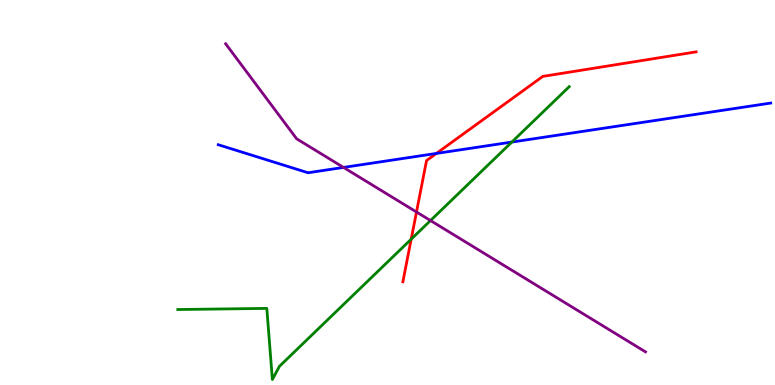[{'lines': ['blue', 'red'], 'intersections': [{'x': 5.63, 'y': 6.01}]}, {'lines': ['green', 'red'], 'intersections': [{'x': 5.31, 'y': 3.79}]}, {'lines': ['purple', 'red'], 'intersections': [{'x': 5.37, 'y': 4.49}]}, {'lines': ['blue', 'green'], 'intersections': [{'x': 6.6, 'y': 6.31}]}, {'lines': ['blue', 'purple'], 'intersections': [{'x': 4.43, 'y': 5.65}]}, {'lines': ['green', 'purple'], 'intersections': [{'x': 5.55, 'y': 4.27}]}]